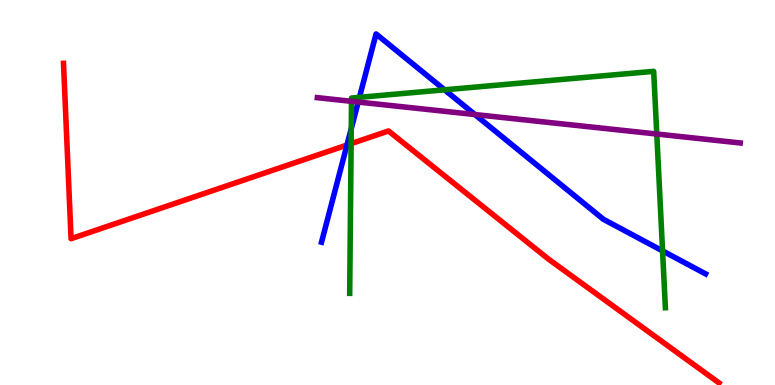[{'lines': ['blue', 'red'], 'intersections': [{'x': 4.48, 'y': 6.23}]}, {'lines': ['green', 'red'], 'intersections': [{'x': 4.53, 'y': 6.27}]}, {'lines': ['purple', 'red'], 'intersections': []}, {'lines': ['blue', 'green'], 'intersections': [{'x': 4.53, 'y': 6.66}, {'x': 4.64, 'y': 7.47}, {'x': 5.74, 'y': 7.67}, {'x': 8.55, 'y': 3.48}]}, {'lines': ['blue', 'purple'], 'intersections': [{'x': 4.62, 'y': 7.35}, {'x': 6.13, 'y': 7.02}]}, {'lines': ['green', 'purple'], 'intersections': [{'x': 4.54, 'y': 7.37}, {'x': 8.47, 'y': 6.52}]}]